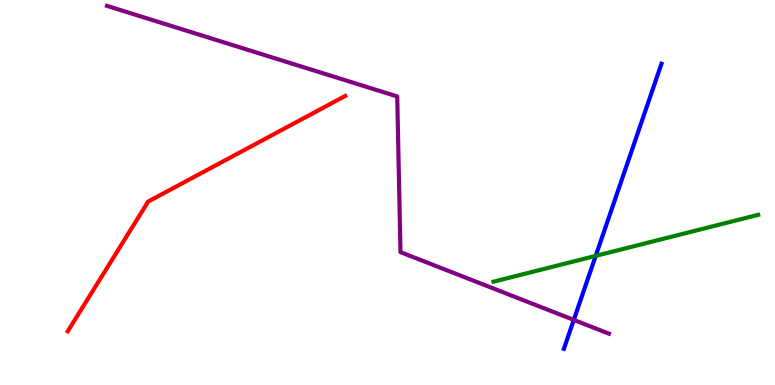[{'lines': ['blue', 'red'], 'intersections': []}, {'lines': ['green', 'red'], 'intersections': []}, {'lines': ['purple', 'red'], 'intersections': []}, {'lines': ['blue', 'green'], 'intersections': [{'x': 7.69, 'y': 3.35}]}, {'lines': ['blue', 'purple'], 'intersections': [{'x': 7.4, 'y': 1.69}]}, {'lines': ['green', 'purple'], 'intersections': []}]